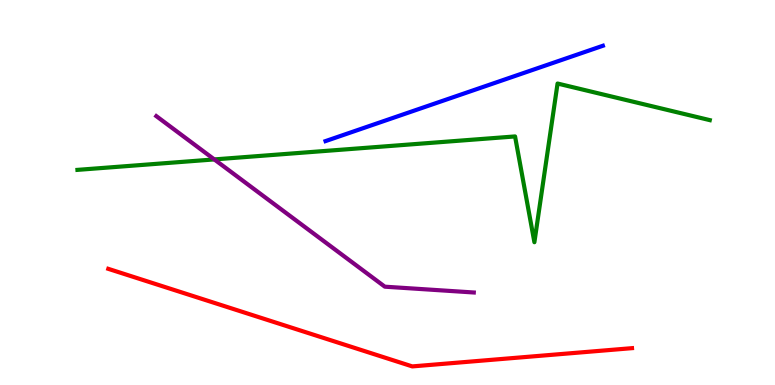[{'lines': ['blue', 'red'], 'intersections': []}, {'lines': ['green', 'red'], 'intersections': []}, {'lines': ['purple', 'red'], 'intersections': []}, {'lines': ['blue', 'green'], 'intersections': []}, {'lines': ['blue', 'purple'], 'intersections': []}, {'lines': ['green', 'purple'], 'intersections': [{'x': 2.77, 'y': 5.86}]}]